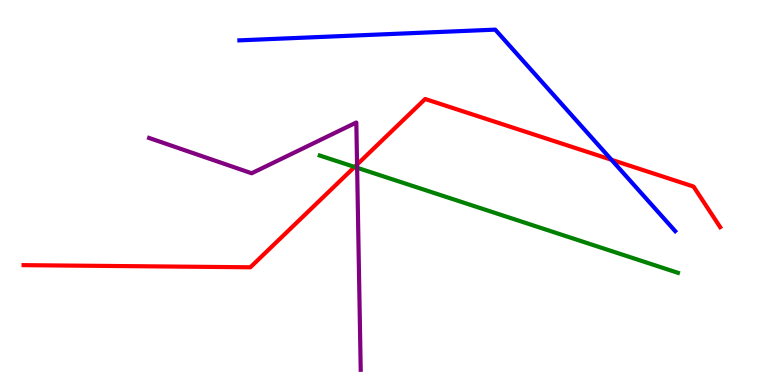[{'lines': ['blue', 'red'], 'intersections': [{'x': 7.89, 'y': 5.85}]}, {'lines': ['green', 'red'], 'intersections': [{'x': 4.58, 'y': 5.66}]}, {'lines': ['purple', 'red'], 'intersections': [{'x': 4.61, 'y': 5.73}]}, {'lines': ['blue', 'green'], 'intersections': []}, {'lines': ['blue', 'purple'], 'intersections': []}, {'lines': ['green', 'purple'], 'intersections': [{'x': 4.61, 'y': 5.64}]}]